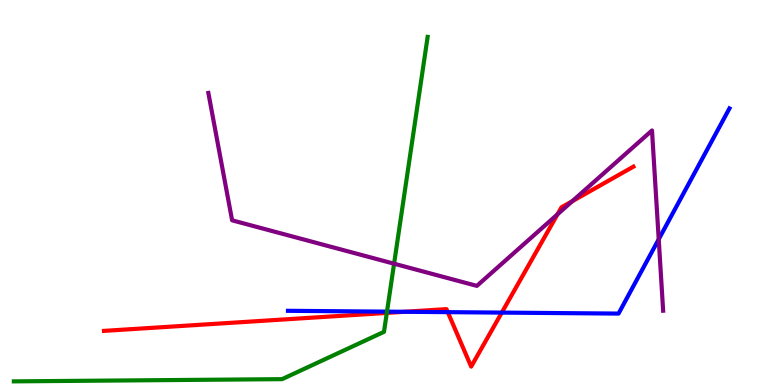[{'lines': ['blue', 'red'], 'intersections': [{'x': 5.22, 'y': 1.9}, {'x': 5.78, 'y': 1.89}, {'x': 6.47, 'y': 1.88}]}, {'lines': ['green', 'red'], 'intersections': [{'x': 4.99, 'y': 1.87}]}, {'lines': ['purple', 'red'], 'intersections': [{'x': 7.19, 'y': 4.43}, {'x': 7.38, 'y': 4.77}]}, {'lines': ['blue', 'green'], 'intersections': [{'x': 4.99, 'y': 1.91}]}, {'lines': ['blue', 'purple'], 'intersections': [{'x': 8.5, 'y': 3.79}]}, {'lines': ['green', 'purple'], 'intersections': [{'x': 5.08, 'y': 3.15}]}]